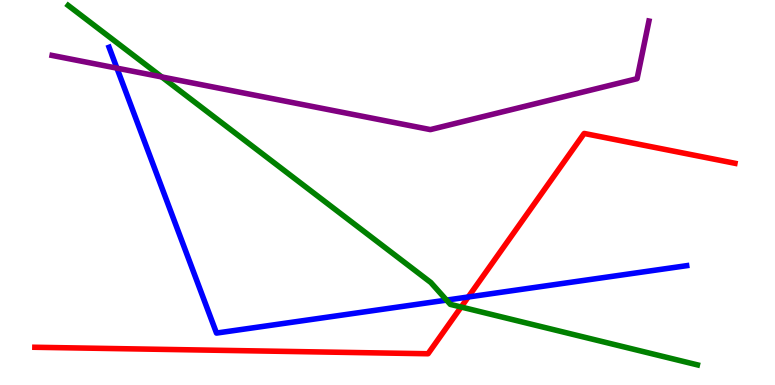[{'lines': ['blue', 'red'], 'intersections': [{'x': 6.04, 'y': 2.29}]}, {'lines': ['green', 'red'], 'intersections': [{'x': 5.95, 'y': 2.03}]}, {'lines': ['purple', 'red'], 'intersections': []}, {'lines': ['blue', 'green'], 'intersections': [{'x': 5.76, 'y': 2.21}]}, {'lines': ['blue', 'purple'], 'intersections': [{'x': 1.51, 'y': 8.23}]}, {'lines': ['green', 'purple'], 'intersections': [{'x': 2.09, 'y': 8.0}]}]